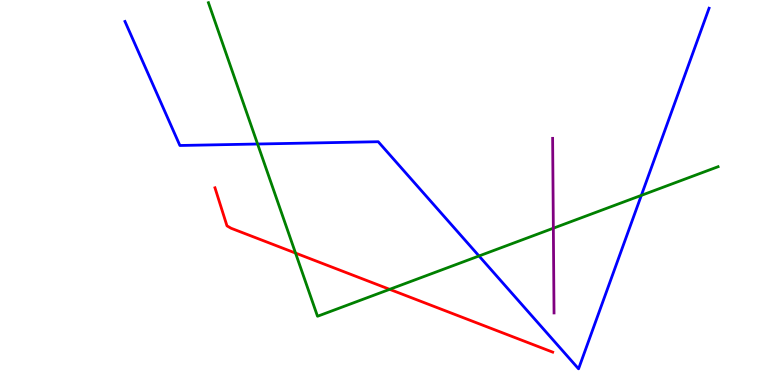[{'lines': ['blue', 'red'], 'intersections': []}, {'lines': ['green', 'red'], 'intersections': [{'x': 3.81, 'y': 3.43}, {'x': 5.03, 'y': 2.48}]}, {'lines': ['purple', 'red'], 'intersections': []}, {'lines': ['blue', 'green'], 'intersections': [{'x': 3.32, 'y': 6.26}, {'x': 6.18, 'y': 3.35}, {'x': 8.28, 'y': 4.93}]}, {'lines': ['blue', 'purple'], 'intersections': []}, {'lines': ['green', 'purple'], 'intersections': [{'x': 7.14, 'y': 4.07}]}]